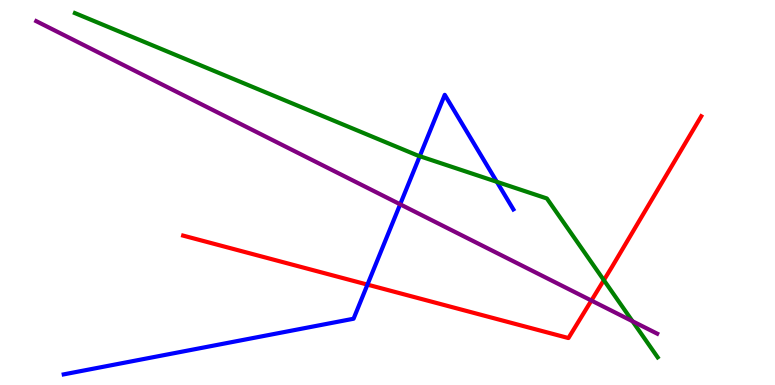[{'lines': ['blue', 'red'], 'intersections': [{'x': 4.74, 'y': 2.61}]}, {'lines': ['green', 'red'], 'intersections': [{'x': 7.79, 'y': 2.72}]}, {'lines': ['purple', 'red'], 'intersections': [{'x': 7.63, 'y': 2.19}]}, {'lines': ['blue', 'green'], 'intersections': [{'x': 5.42, 'y': 5.94}, {'x': 6.41, 'y': 5.28}]}, {'lines': ['blue', 'purple'], 'intersections': [{'x': 5.16, 'y': 4.69}]}, {'lines': ['green', 'purple'], 'intersections': [{'x': 8.16, 'y': 1.66}]}]